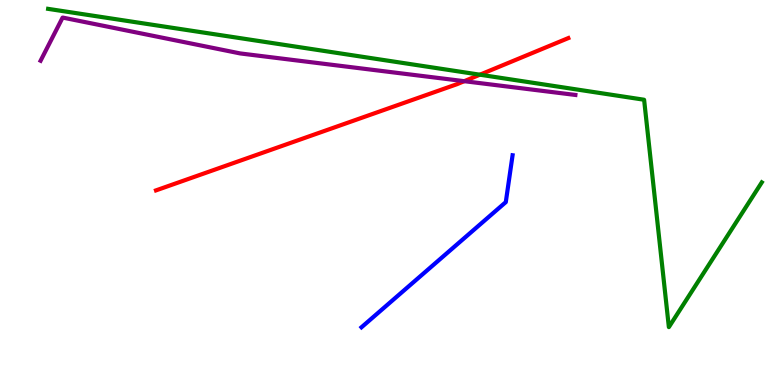[{'lines': ['blue', 'red'], 'intersections': []}, {'lines': ['green', 'red'], 'intersections': [{'x': 6.19, 'y': 8.06}]}, {'lines': ['purple', 'red'], 'intersections': [{'x': 5.99, 'y': 7.89}]}, {'lines': ['blue', 'green'], 'intersections': []}, {'lines': ['blue', 'purple'], 'intersections': []}, {'lines': ['green', 'purple'], 'intersections': []}]